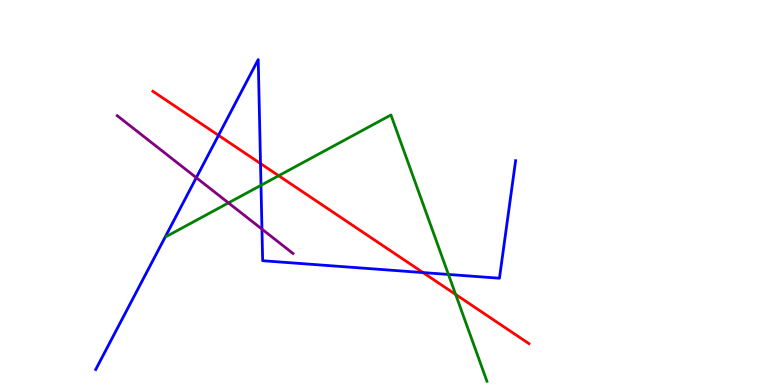[{'lines': ['blue', 'red'], 'intersections': [{'x': 2.82, 'y': 6.48}, {'x': 3.36, 'y': 5.75}, {'x': 5.46, 'y': 2.92}]}, {'lines': ['green', 'red'], 'intersections': [{'x': 3.6, 'y': 5.44}, {'x': 5.88, 'y': 2.35}]}, {'lines': ['purple', 'red'], 'intersections': []}, {'lines': ['blue', 'green'], 'intersections': [{'x': 3.37, 'y': 5.19}, {'x': 5.79, 'y': 2.87}]}, {'lines': ['blue', 'purple'], 'intersections': [{'x': 2.53, 'y': 5.39}, {'x': 3.38, 'y': 4.05}]}, {'lines': ['green', 'purple'], 'intersections': [{'x': 2.95, 'y': 4.73}]}]